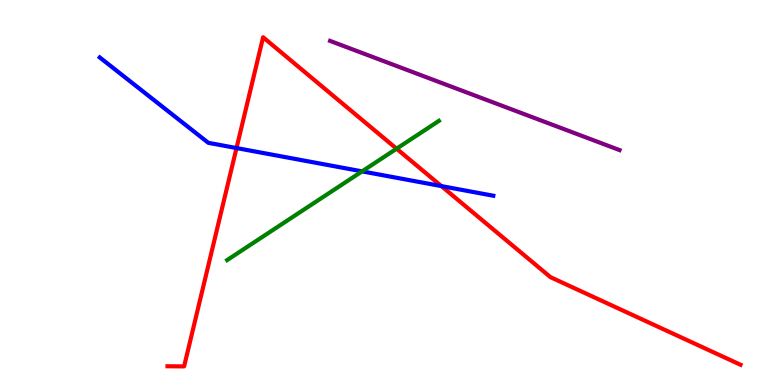[{'lines': ['blue', 'red'], 'intersections': [{'x': 3.05, 'y': 6.15}, {'x': 5.7, 'y': 5.17}]}, {'lines': ['green', 'red'], 'intersections': [{'x': 5.12, 'y': 6.14}]}, {'lines': ['purple', 'red'], 'intersections': []}, {'lines': ['blue', 'green'], 'intersections': [{'x': 4.67, 'y': 5.55}]}, {'lines': ['blue', 'purple'], 'intersections': []}, {'lines': ['green', 'purple'], 'intersections': []}]